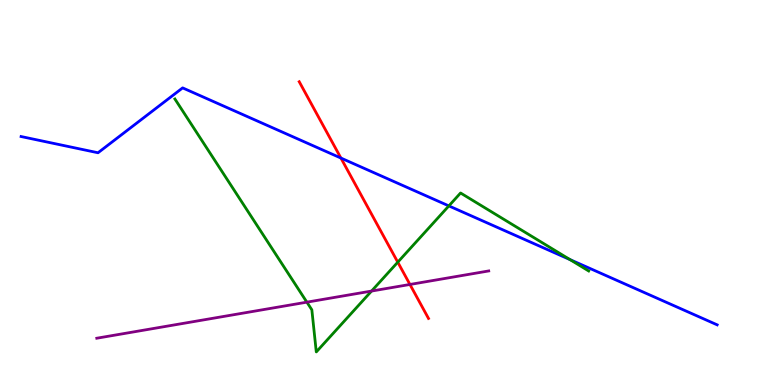[{'lines': ['blue', 'red'], 'intersections': [{'x': 4.4, 'y': 5.89}]}, {'lines': ['green', 'red'], 'intersections': [{'x': 5.13, 'y': 3.19}]}, {'lines': ['purple', 'red'], 'intersections': [{'x': 5.29, 'y': 2.61}]}, {'lines': ['blue', 'green'], 'intersections': [{'x': 5.79, 'y': 4.65}, {'x': 7.35, 'y': 3.26}]}, {'lines': ['blue', 'purple'], 'intersections': []}, {'lines': ['green', 'purple'], 'intersections': [{'x': 3.96, 'y': 2.15}, {'x': 4.79, 'y': 2.44}]}]